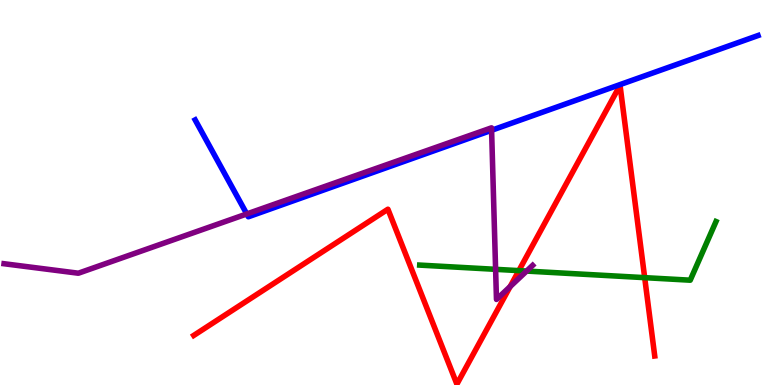[{'lines': ['blue', 'red'], 'intersections': []}, {'lines': ['green', 'red'], 'intersections': [{'x': 6.69, 'y': 2.97}, {'x': 8.32, 'y': 2.79}]}, {'lines': ['purple', 'red'], 'intersections': [{'x': 6.58, 'y': 2.56}]}, {'lines': ['blue', 'green'], 'intersections': []}, {'lines': ['blue', 'purple'], 'intersections': [{'x': 3.18, 'y': 4.44}, {'x': 6.34, 'y': 6.62}]}, {'lines': ['green', 'purple'], 'intersections': [{'x': 6.39, 'y': 3.0}, {'x': 6.79, 'y': 2.96}]}]